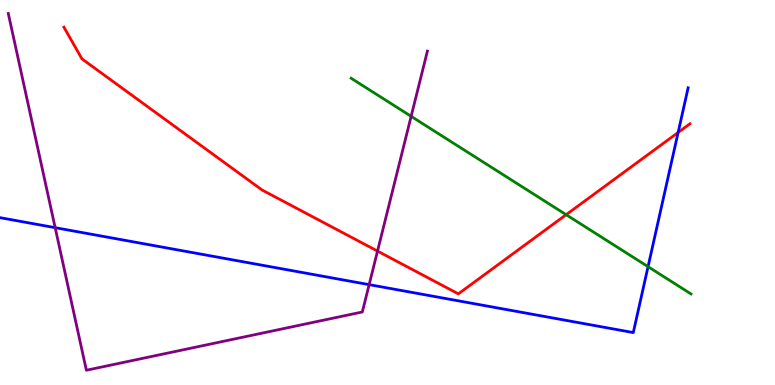[{'lines': ['blue', 'red'], 'intersections': [{'x': 8.75, 'y': 6.56}]}, {'lines': ['green', 'red'], 'intersections': [{'x': 7.3, 'y': 4.42}]}, {'lines': ['purple', 'red'], 'intersections': [{'x': 4.87, 'y': 3.48}]}, {'lines': ['blue', 'green'], 'intersections': [{'x': 8.36, 'y': 3.07}]}, {'lines': ['blue', 'purple'], 'intersections': [{'x': 0.712, 'y': 4.09}, {'x': 4.76, 'y': 2.61}]}, {'lines': ['green', 'purple'], 'intersections': [{'x': 5.31, 'y': 6.98}]}]